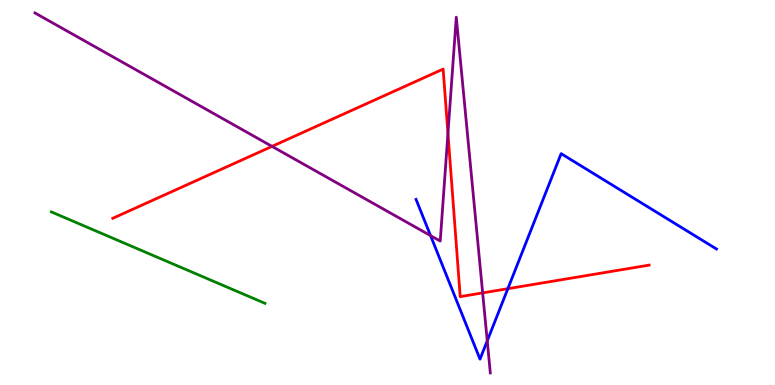[{'lines': ['blue', 'red'], 'intersections': [{'x': 6.55, 'y': 2.5}]}, {'lines': ['green', 'red'], 'intersections': []}, {'lines': ['purple', 'red'], 'intersections': [{'x': 3.51, 'y': 6.2}, {'x': 5.78, 'y': 6.54}, {'x': 6.23, 'y': 2.39}]}, {'lines': ['blue', 'green'], 'intersections': []}, {'lines': ['blue', 'purple'], 'intersections': [{'x': 5.56, 'y': 3.88}, {'x': 6.29, 'y': 1.15}]}, {'lines': ['green', 'purple'], 'intersections': []}]